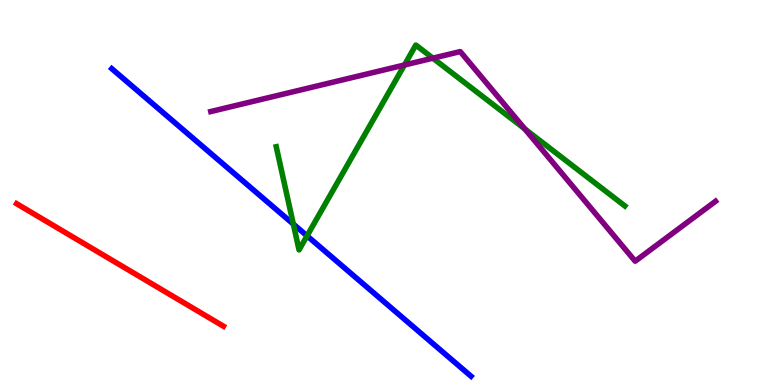[{'lines': ['blue', 'red'], 'intersections': []}, {'lines': ['green', 'red'], 'intersections': []}, {'lines': ['purple', 'red'], 'intersections': []}, {'lines': ['blue', 'green'], 'intersections': [{'x': 3.79, 'y': 4.18}, {'x': 3.96, 'y': 3.87}]}, {'lines': ['blue', 'purple'], 'intersections': []}, {'lines': ['green', 'purple'], 'intersections': [{'x': 5.22, 'y': 8.31}, {'x': 5.59, 'y': 8.49}, {'x': 6.77, 'y': 6.65}]}]